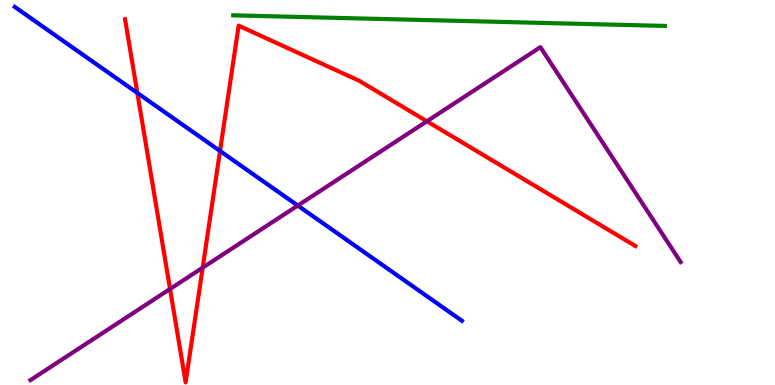[{'lines': ['blue', 'red'], 'intersections': [{'x': 1.77, 'y': 7.59}, {'x': 2.84, 'y': 6.08}]}, {'lines': ['green', 'red'], 'intersections': []}, {'lines': ['purple', 'red'], 'intersections': [{'x': 2.19, 'y': 2.49}, {'x': 2.62, 'y': 3.05}, {'x': 5.51, 'y': 6.85}]}, {'lines': ['blue', 'green'], 'intersections': []}, {'lines': ['blue', 'purple'], 'intersections': [{'x': 3.84, 'y': 4.66}]}, {'lines': ['green', 'purple'], 'intersections': []}]